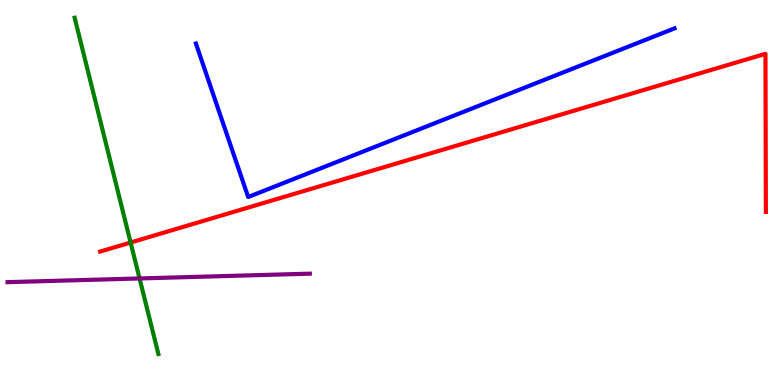[{'lines': ['blue', 'red'], 'intersections': []}, {'lines': ['green', 'red'], 'intersections': [{'x': 1.69, 'y': 3.7}]}, {'lines': ['purple', 'red'], 'intersections': []}, {'lines': ['blue', 'green'], 'intersections': []}, {'lines': ['blue', 'purple'], 'intersections': []}, {'lines': ['green', 'purple'], 'intersections': [{'x': 1.8, 'y': 2.77}]}]